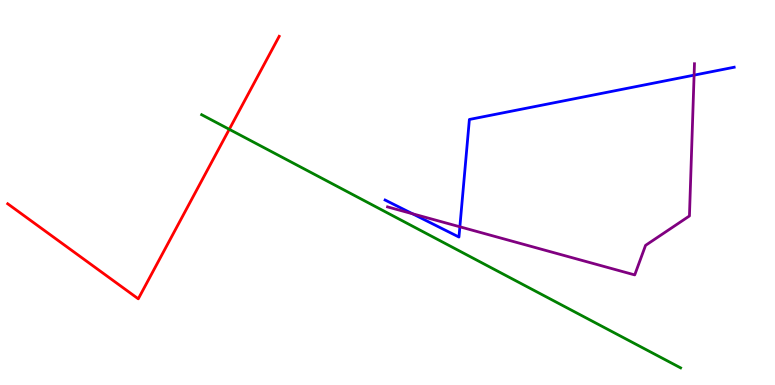[{'lines': ['blue', 'red'], 'intersections': []}, {'lines': ['green', 'red'], 'intersections': [{'x': 2.96, 'y': 6.64}]}, {'lines': ['purple', 'red'], 'intersections': []}, {'lines': ['blue', 'green'], 'intersections': []}, {'lines': ['blue', 'purple'], 'intersections': [{'x': 5.32, 'y': 4.45}, {'x': 5.93, 'y': 4.11}, {'x': 8.96, 'y': 8.05}]}, {'lines': ['green', 'purple'], 'intersections': []}]